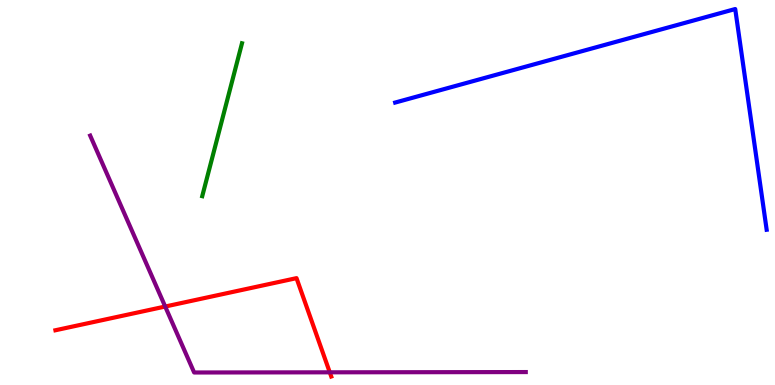[{'lines': ['blue', 'red'], 'intersections': []}, {'lines': ['green', 'red'], 'intersections': []}, {'lines': ['purple', 'red'], 'intersections': [{'x': 2.13, 'y': 2.04}, {'x': 4.26, 'y': 0.329}]}, {'lines': ['blue', 'green'], 'intersections': []}, {'lines': ['blue', 'purple'], 'intersections': []}, {'lines': ['green', 'purple'], 'intersections': []}]